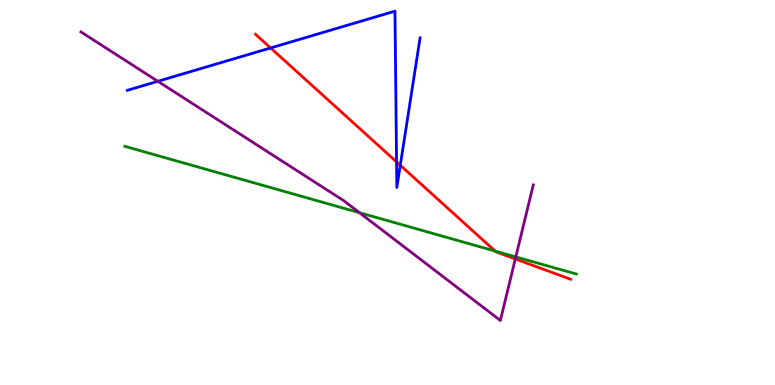[{'lines': ['blue', 'red'], 'intersections': [{'x': 3.49, 'y': 8.75}, {'x': 5.12, 'y': 5.79}, {'x': 5.16, 'y': 5.71}]}, {'lines': ['green', 'red'], 'intersections': [{'x': 6.39, 'y': 3.48}]}, {'lines': ['purple', 'red'], 'intersections': [{'x': 6.65, 'y': 3.27}]}, {'lines': ['blue', 'green'], 'intersections': []}, {'lines': ['blue', 'purple'], 'intersections': [{'x': 2.04, 'y': 7.89}]}, {'lines': ['green', 'purple'], 'intersections': [{'x': 4.64, 'y': 4.48}, {'x': 6.66, 'y': 3.33}]}]